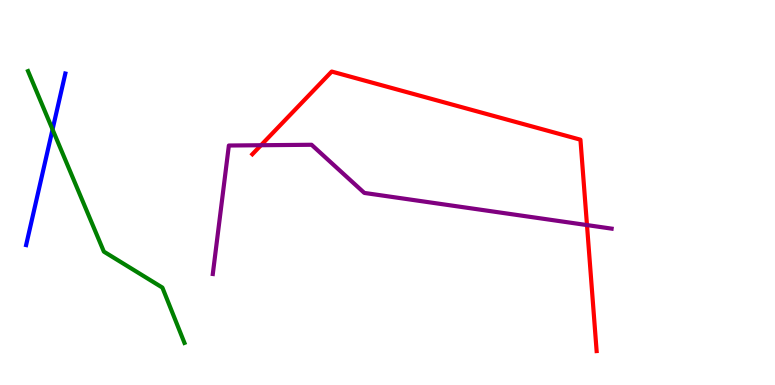[{'lines': ['blue', 'red'], 'intersections': []}, {'lines': ['green', 'red'], 'intersections': []}, {'lines': ['purple', 'red'], 'intersections': [{'x': 3.37, 'y': 6.23}, {'x': 7.57, 'y': 4.15}]}, {'lines': ['blue', 'green'], 'intersections': [{'x': 0.678, 'y': 6.64}]}, {'lines': ['blue', 'purple'], 'intersections': []}, {'lines': ['green', 'purple'], 'intersections': []}]